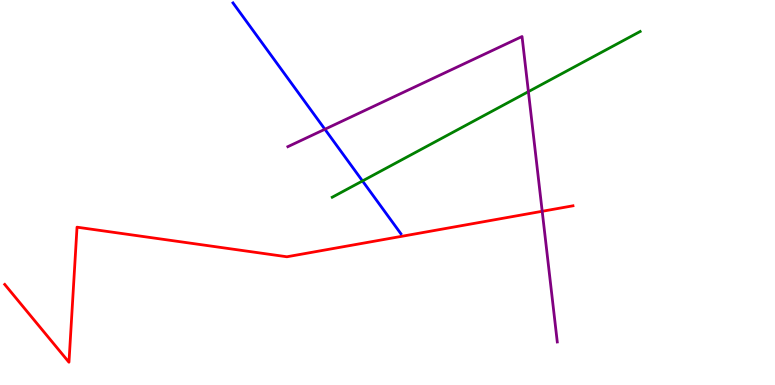[{'lines': ['blue', 'red'], 'intersections': []}, {'lines': ['green', 'red'], 'intersections': []}, {'lines': ['purple', 'red'], 'intersections': [{'x': 7.0, 'y': 4.51}]}, {'lines': ['blue', 'green'], 'intersections': [{'x': 4.68, 'y': 5.3}]}, {'lines': ['blue', 'purple'], 'intersections': [{'x': 4.19, 'y': 6.64}]}, {'lines': ['green', 'purple'], 'intersections': [{'x': 6.82, 'y': 7.62}]}]